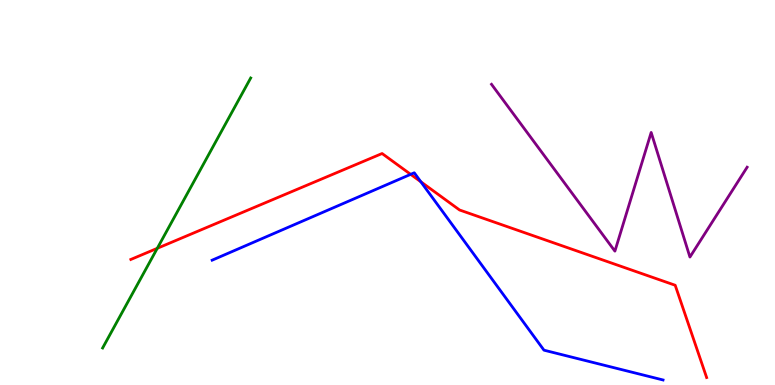[{'lines': ['blue', 'red'], 'intersections': [{'x': 5.3, 'y': 5.47}, {'x': 5.43, 'y': 5.28}]}, {'lines': ['green', 'red'], 'intersections': [{'x': 2.03, 'y': 3.55}]}, {'lines': ['purple', 'red'], 'intersections': []}, {'lines': ['blue', 'green'], 'intersections': []}, {'lines': ['blue', 'purple'], 'intersections': []}, {'lines': ['green', 'purple'], 'intersections': []}]